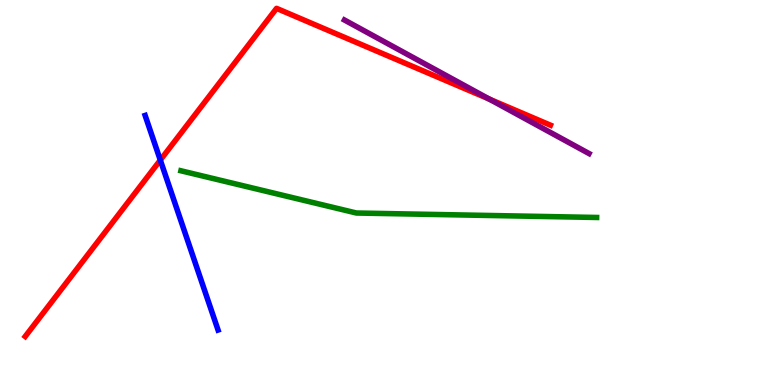[{'lines': ['blue', 'red'], 'intersections': [{'x': 2.07, 'y': 5.84}]}, {'lines': ['green', 'red'], 'intersections': []}, {'lines': ['purple', 'red'], 'intersections': [{'x': 6.31, 'y': 7.43}]}, {'lines': ['blue', 'green'], 'intersections': []}, {'lines': ['blue', 'purple'], 'intersections': []}, {'lines': ['green', 'purple'], 'intersections': []}]